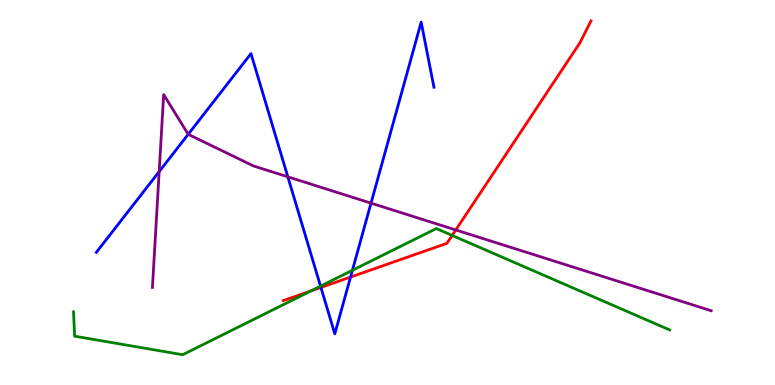[{'lines': ['blue', 'red'], 'intersections': [{'x': 4.14, 'y': 2.53}, {'x': 4.52, 'y': 2.8}]}, {'lines': ['green', 'red'], 'intersections': [{'x': 4.01, 'y': 2.44}, {'x': 5.83, 'y': 3.89}]}, {'lines': ['purple', 'red'], 'intersections': [{'x': 5.88, 'y': 4.03}]}, {'lines': ['blue', 'green'], 'intersections': [{'x': 4.14, 'y': 2.57}, {'x': 4.55, 'y': 2.98}]}, {'lines': ['blue', 'purple'], 'intersections': [{'x': 2.05, 'y': 5.54}, {'x': 2.43, 'y': 6.51}, {'x': 3.71, 'y': 5.41}, {'x': 4.79, 'y': 4.72}]}, {'lines': ['green', 'purple'], 'intersections': []}]